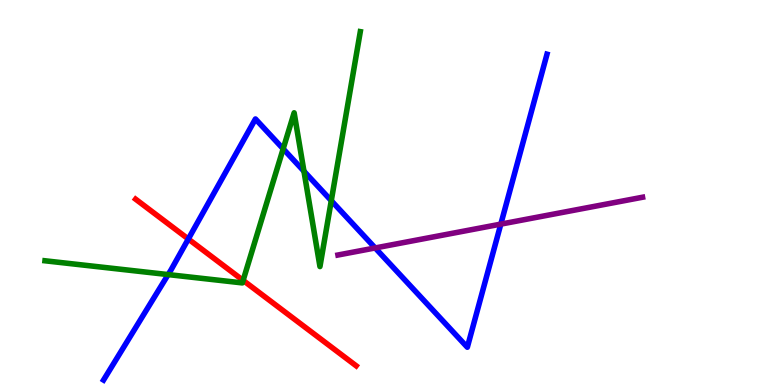[{'lines': ['blue', 'red'], 'intersections': [{'x': 2.43, 'y': 3.79}]}, {'lines': ['green', 'red'], 'intersections': [{'x': 3.14, 'y': 2.72}]}, {'lines': ['purple', 'red'], 'intersections': []}, {'lines': ['blue', 'green'], 'intersections': [{'x': 2.17, 'y': 2.87}, {'x': 3.65, 'y': 6.13}, {'x': 3.92, 'y': 5.55}, {'x': 4.27, 'y': 4.79}]}, {'lines': ['blue', 'purple'], 'intersections': [{'x': 4.84, 'y': 3.56}, {'x': 6.46, 'y': 4.18}]}, {'lines': ['green', 'purple'], 'intersections': []}]